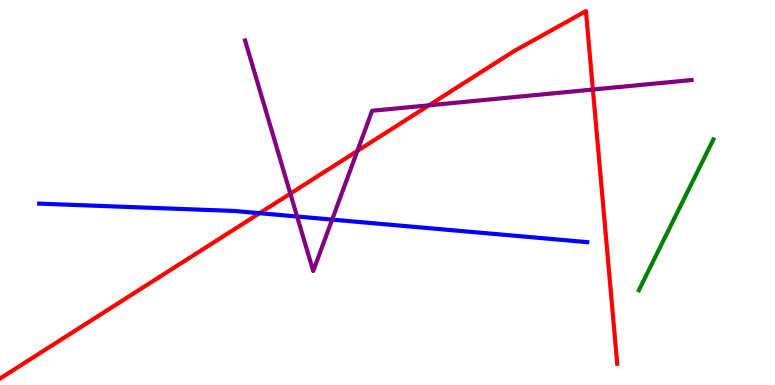[{'lines': ['blue', 'red'], 'intersections': [{'x': 3.35, 'y': 4.46}]}, {'lines': ['green', 'red'], 'intersections': []}, {'lines': ['purple', 'red'], 'intersections': [{'x': 3.75, 'y': 4.97}, {'x': 4.61, 'y': 6.08}, {'x': 5.54, 'y': 7.26}, {'x': 7.65, 'y': 7.67}]}, {'lines': ['blue', 'green'], 'intersections': []}, {'lines': ['blue', 'purple'], 'intersections': [{'x': 3.83, 'y': 4.38}, {'x': 4.29, 'y': 4.3}]}, {'lines': ['green', 'purple'], 'intersections': []}]